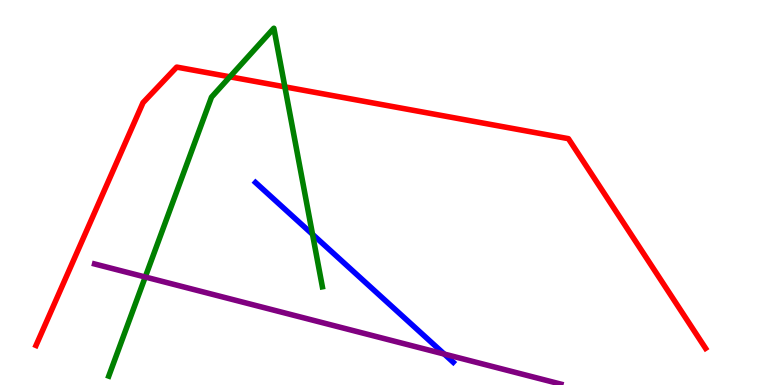[{'lines': ['blue', 'red'], 'intersections': []}, {'lines': ['green', 'red'], 'intersections': [{'x': 2.97, 'y': 8.0}, {'x': 3.68, 'y': 7.74}]}, {'lines': ['purple', 'red'], 'intersections': []}, {'lines': ['blue', 'green'], 'intersections': [{'x': 4.03, 'y': 3.91}]}, {'lines': ['blue', 'purple'], 'intersections': [{'x': 5.73, 'y': 0.803}]}, {'lines': ['green', 'purple'], 'intersections': [{'x': 1.87, 'y': 2.8}]}]